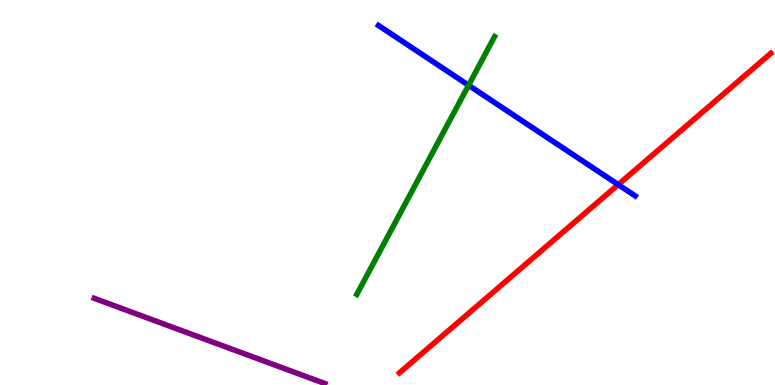[{'lines': ['blue', 'red'], 'intersections': [{'x': 7.98, 'y': 5.2}]}, {'lines': ['green', 'red'], 'intersections': []}, {'lines': ['purple', 'red'], 'intersections': []}, {'lines': ['blue', 'green'], 'intersections': [{'x': 6.05, 'y': 7.79}]}, {'lines': ['blue', 'purple'], 'intersections': []}, {'lines': ['green', 'purple'], 'intersections': []}]